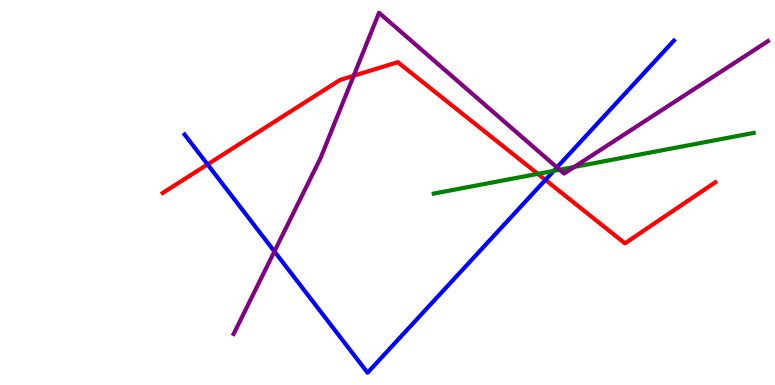[{'lines': ['blue', 'red'], 'intersections': [{'x': 2.68, 'y': 5.73}, {'x': 7.04, 'y': 5.33}]}, {'lines': ['green', 'red'], 'intersections': [{'x': 6.94, 'y': 5.48}]}, {'lines': ['purple', 'red'], 'intersections': [{'x': 4.56, 'y': 8.03}]}, {'lines': ['blue', 'green'], 'intersections': [{'x': 7.15, 'y': 5.56}]}, {'lines': ['blue', 'purple'], 'intersections': [{'x': 3.54, 'y': 3.47}, {'x': 7.19, 'y': 5.65}]}, {'lines': ['green', 'purple'], 'intersections': [{'x': 7.22, 'y': 5.59}, {'x': 7.41, 'y': 5.66}]}]